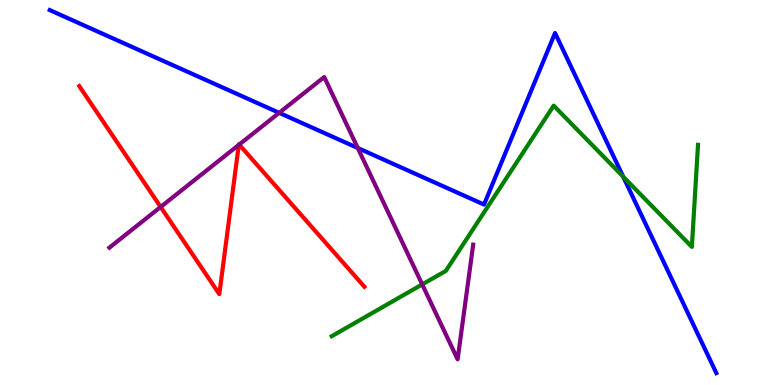[{'lines': ['blue', 'red'], 'intersections': []}, {'lines': ['green', 'red'], 'intersections': []}, {'lines': ['purple', 'red'], 'intersections': [{'x': 2.07, 'y': 4.62}, {'x': 3.08, 'y': 6.24}, {'x': 3.09, 'y': 6.24}]}, {'lines': ['blue', 'green'], 'intersections': [{'x': 8.04, 'y': 5.41}]}, {'lines': ['blue', 'purple'], 'intersections': [{'x': 3.6, 'y': 7.07}, {'x': 4.62, 'y': 6.16}]}, {'lines': ['green', 'purple'], 'intersections': [{'x': 5.45, 'y': 2.61}]}]